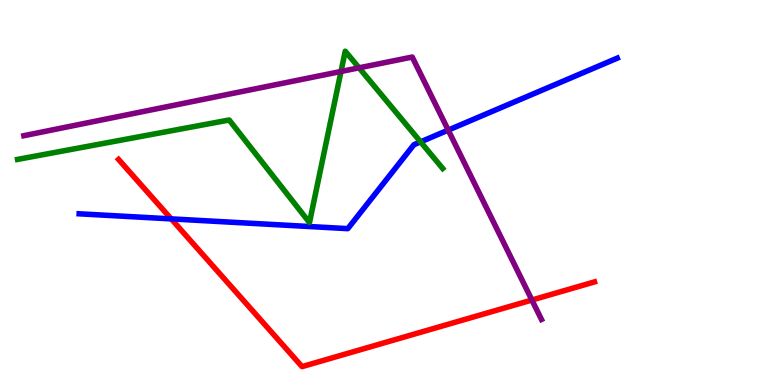[{'lines': ['blue', 'red'], 'intersections': [{'x': 2.21, 'y': 4.31}]}, {'lines': ['green', 'red'], 'intersections': []}, {'lines': ['purple', 'red'], 'intersections': [{'x': 6.86, 'y': 2.21}]}, {'lines': ['blue', 'green'], 'intersections': [{'x': 5.43, 'y': 6.32}]}, {'lines': ['blue', 'purple'], 'intersections': [{'x': 5.78, 'y': 6.62}]}, {'lines': ['green', 'purple'], 'intersections': [{'x': 4.4, 'y': 8.14}, {'x': 4.63, 'y': 8.24}]}]